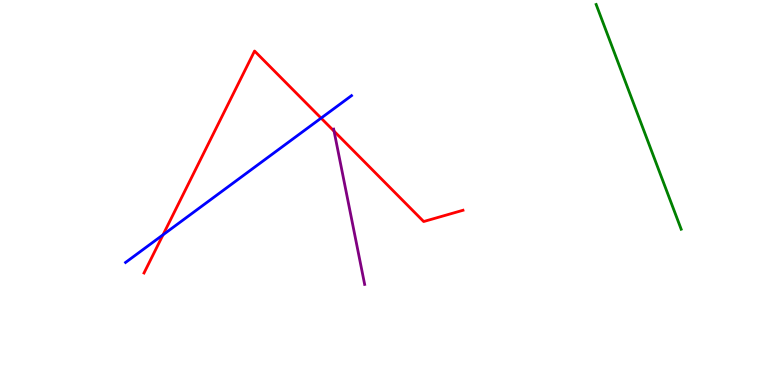[{'lines': ['blue', 'red'], 'intersections': [{'x': 2.1, 'y': 3.9}, {'x': 4.14, 'y': 6.93}]}, {'lines': ['green', 'red'], 'intersections': []}, {'lines': ['purple', 'red'], 'intersections': [{'x': 4.31, 'y': 6.59}]}, {'lines': ['blue', 'green'], 'intersections': []}, {'lines': ['blue', 'purple'], 'intersections': []}, {'lines': ['green', 'purple'], 'intersections': []}]